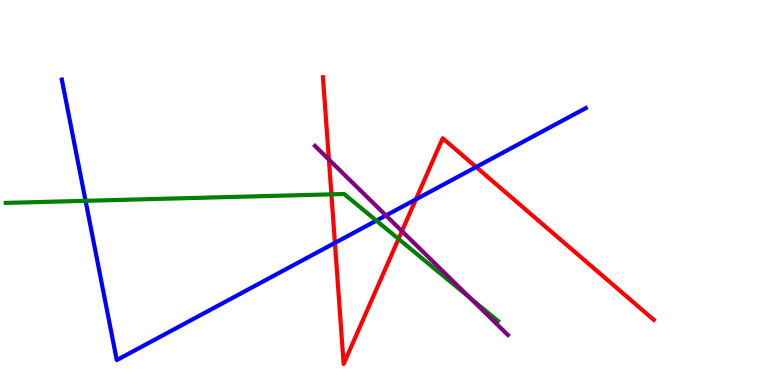[{'lines': ['blue', 'red'], 'intersections': [{'x': 4.32, 'y': 3.69}, {'x': 5.37, 'y': 4.82}, {'x': 6.14, 'y': 5.66}]}, {'lines': ['green', 'red'], 'intersections': [{'x': 4.28, 'y': 4.95}, {'x': 5.14, 'y': 3.79}]}, {'lines': ['purple', 'red'], 'intersections': [{'x': 4.24, 'y': 5.86}, {'x': 5.19, 'y': 4.0}]}, {'lines': ['blue', 'green'], 'intersections': [{'x': 1.1, 'y': 4.78}, {'x': 4.86, 'y': 4.27}]}, {'lines': ['blue', 'purple'], 'intersections': [{'x': 4.98, 'y': 4.4}]}, {'lines': ['green', 'purple'], 'intersections': [{'x': 6.07, 'y': 2.26}]}]